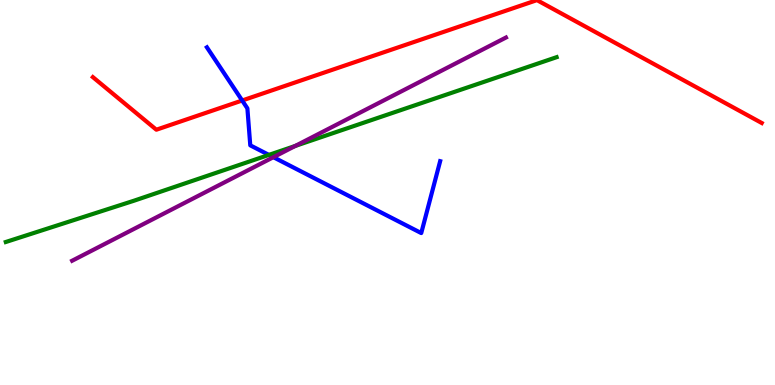[{'lines': ['blue', 'red'], 'intersections': [{'x': 3.12, 'y': 7.39}]}, {'lines': ['green', 'red'], 'intersections': []}, {'lines': ['purple', 'red'], 'intersections': []}, {'lines': ['blue', 'green'], 'intersections': [{'x': 3.47, 'y': 5.98}]}, {'lines': ['blue', 'purple'], 'intersections': [{'x': 3.53, 'y': 5.92}]}, {'lines': ['green', 'purple'], 'intersections': [{'x': 3.81, 'y': 6.21}]}]